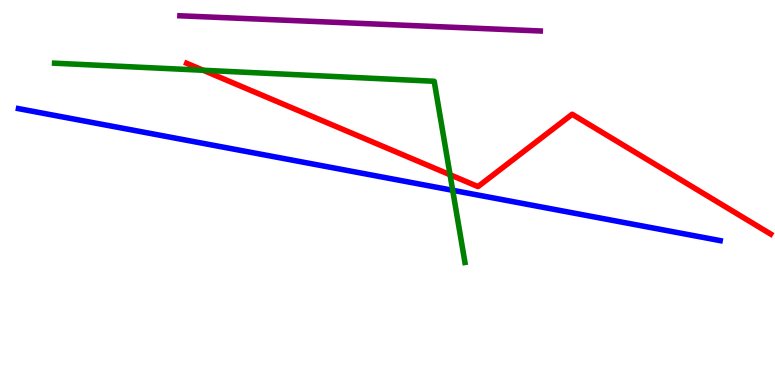[{'lines': ['blue', 'red'], 'intersections': []}, {'lines': ['green', 'red'], 'intersections': [{'x': 2.62, 'y': 8.17}, {'x': 5.81, 'y': 5.46}]}, {'lines': ['purple', 'red'], 'intersections': []}, {'lines': ['blue', 'green'], 'intersections': [{'x': 5.84, 'y': 5.06}]}, {'lines': ['blue', 'purple'], 'intersections': []}, {'lines': ['green', 'purple'], 'intersections': []}]